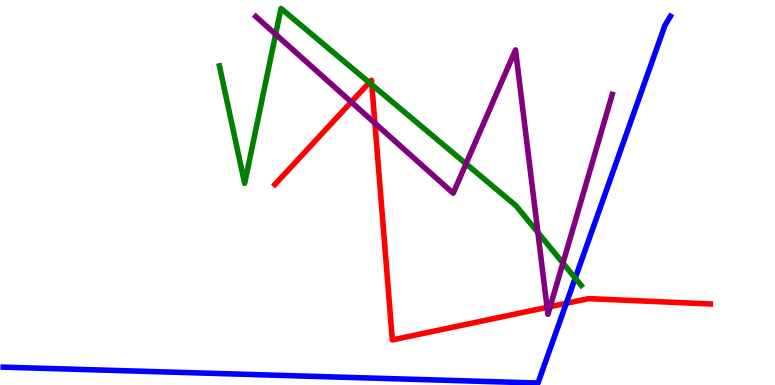[{'lines': ['blue', 'red'], 'intersections': [{'x': 7.31, 'y': 2.12}]}, {'lines': ['green', 'red'], 'intersections': [{'x': 4.76, 'y': 7.86}, {'x': 4.8, 'y': 7.8}]}, {'lines': ['purple', 'red'], 'intersections': [{'x': 4.53, 'y': 7.35}, {'x': 4.84, 'y': 6.8}, {'x': 7.06, 'y': 2.02}, {'x': 7.1, 'y': 2.03}]}, {'lines': ['blue', 'green'], 'intersections': [{'x': 7.42, 'y': 2.78}]}, {'lines': ['blue', 'purple'], 'intersections': []}, {'lines': ['green', 'purple'], 'intersections': [{'x': 3.56, 'y': 9.11}, {'x': 6.01, 'y': 5.75}, {'x': 6.94, 'y': 3.96}, {'x': 7.26, 'y': 3.17}]}]